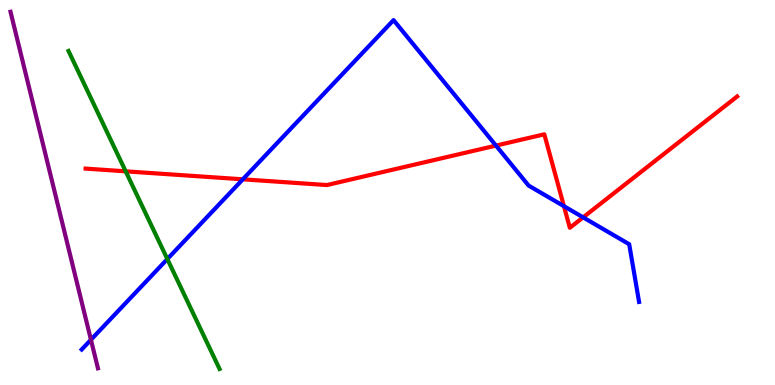[{'lines': ['blue', 'red'], 'intersections': [{'x': 3.13, 'y': 5.34}, {'x': 6.4, 'y': 6.22}, {'x': 7.28, 'y': 4.64}, {'x': 7.52, 'y': 4.35}]}, {'lines': ['green', 'red'], 'intersections': [{'x': 1.62, 'y': 5.55}]}, {'lines': ['purple', 'red'], 'intersections': []}, {'lines': ['blue', 'green'], 'intersections': [{'x': 2.16, 'y': 3.27}]}, {'lines': ['blue', 'purple'], 'intersections': [{'x': 1.17, 'y': 1.18}]}, {'lines': ['green', 'purple'], 'intersections': []}]